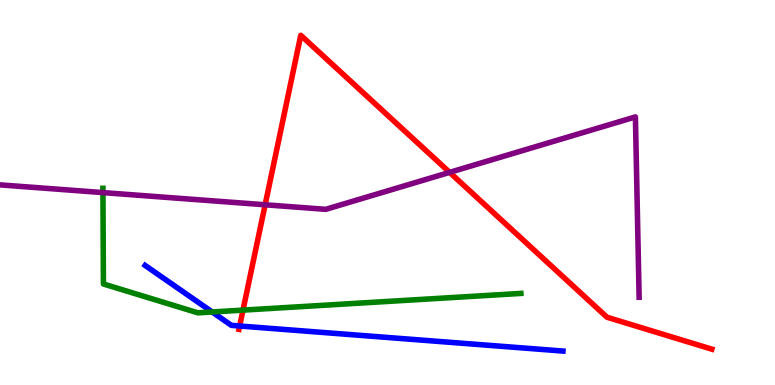[{'lines': ['blue', 'red'], 'intersections': [{'x': 3.09, 'y': 1.53}]}, {'lines': ['green', 'red'], 'intersections': [{'x': 3.14, 'y': 1.94}]}, {'lines': ['purple', 'red'], 'intersections': [{'x': 3.42, 'y': 4.68}, {'x': 5.8, 'y': 5.52}]}, {'lines': ['blue', 'green'], 'intersections': [{'x': 2.74, 'y': 1.9}]}, {'lines': ['blue', 'purple'], 'intersections': []}, {'lines': ['green', 'purple'], 'intersections': [{'x': 1.33, 'y': 5.0}]}]